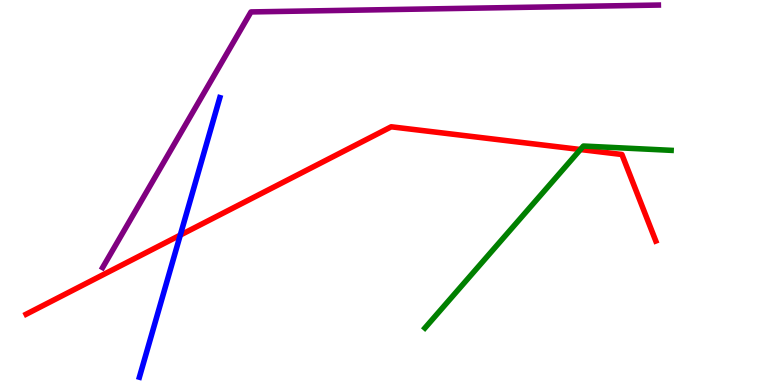[{'lines': ['blue', 'red'], 'intersections': [{'x': 2.33, 'y': 3.89}]}, {'lines': ['green', 'red'], 'intersections': [{'x': 7.49, 'y': 6.12}]}, {'lines': ['purple', 'red'], 'intersections': []}, {'lines': ['blue', 'green'], 'intersections': []}, {'lines': ['blue', 'purple'], 'intersections': []}, {'lines': ['green', 'purple'], 'intersections': []}]